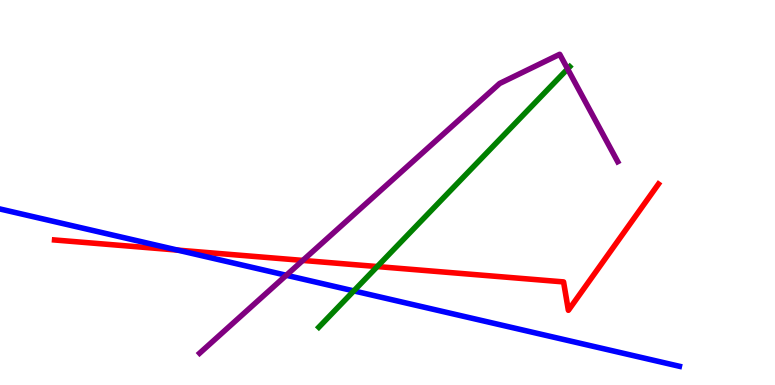[{'lines': ['blue', 'red'], 'intersections': [{'x': 2.29, 'y': 3.5}]}, {'lines': ['green', 'red'], 'intersections': [{'x': 4.87, 'y': 3.08}]}, {'lines': ['purple', 'red'], 'intersections': [{'x': 3.91, 'y': 3.24}]}, {'lines': ['blue', 'green'], 'intersections': [{'x': 4.57, 'y': 2.44}]}, {'lines': ['blue', 'purple'], 'intersections': [{'x': 3.69, 'y': 2.85}]}, {'lines': ['green', 'purple'], 'intersections': [{'x': 7.32, 'y': 8.21}]}]